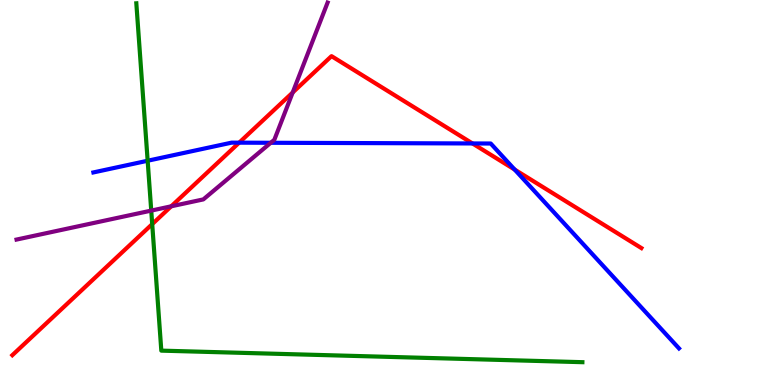[{'lines': ['blue', 'red'], 'intersections': [{'x': 3.09, 'y': 6.29}, {'x': 6.1, 'y': 6.27}, {'x': 6.64, 'y': 5.6}]}, {'lines': ['green', 'red'], 'intersections': [{'x': 1.96, 'y': 4.18}]}, {'lines': ['purple', 'red'], 'intersections': [{'x': 2.21, 'y': 4.64}, {'x': 3.78, 'y': 7.6}]}, {'lines': ['blue', 'green'], 'intersections': [{'x': 1.91, 'y': 5.82}]}, {'lines': ['blue', 'purple'], 'intersections': [{'x': 3.49, 'y': 6.29}]}, {'lines': ['green', 'purple'], 'intersections': [{'x': 1.95, 'y': 4.53}]}]